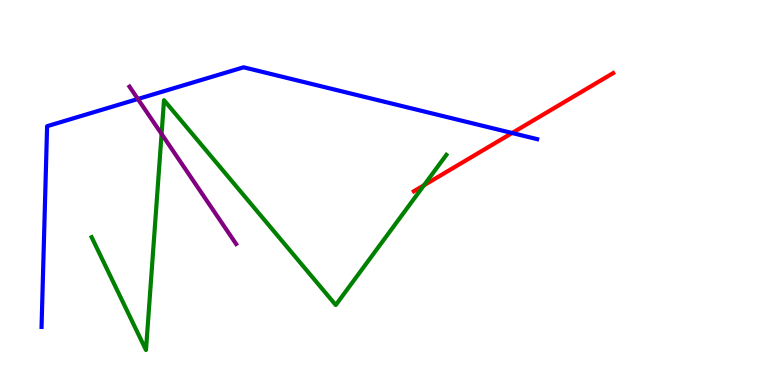[{'lines': ['blue', 'red'], 'intersections': [{'x': 6.61, 'y': 6.55}]}, {'lines': ['green', 'red'], 'intersections': [{'x': 5.47, 'y': 5.19}]}, {'lines': ['purple', 'red'], 'intersections': []}, {'lines': ['blue', 'green'], 'intersections': []}, {'lines': ['blue', 'purple'], 'intersections': [{'x': 1.78, 'y': 7.43}]}, {'lines': ['green', 'purple'], 'intersections': [{'x': 2.08, 'y': 6.52}]}]